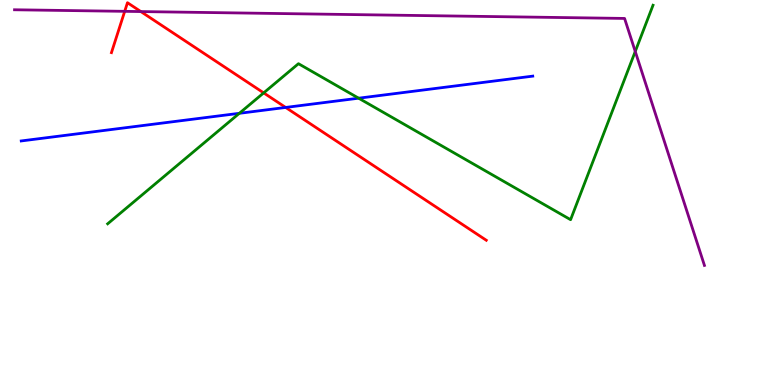[{'lines': ['blue', 'red'], 'intersections': [{'x': 3.69, 'y': 7.21}]}, {'lines': ['green', 'red'], 'intersections': [{'x': 3.4, 'y': 7.59}]}, {'lines': ['purple', 'red'], 'intersections': [{'x': 1.61, 'y': 9.71}, {'x': 1.82, 'y': 9.7}]}, {'lines': ['blue', 'green'], 'intersections': [{'x': 3.09, 'y': 7.06}, {'x': 4.63, 'y': 7.45}]}, {'lines': ['blue', 'purple'], 'intersections': []}, {'lines': ['green', 'purple'], 'intersections': [{'x': 8.2, 'y': 8.66}]}]